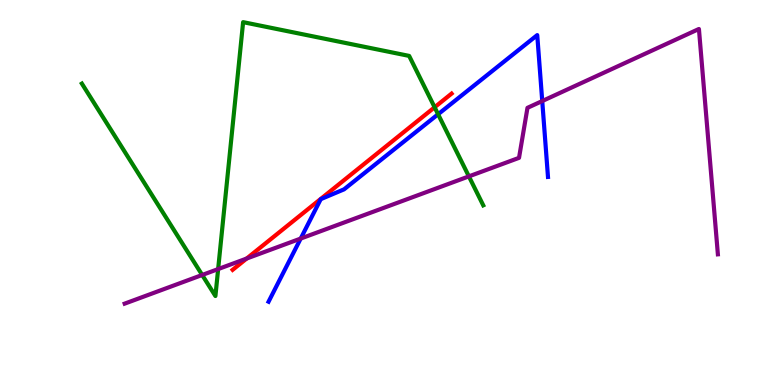[{'lines': ['blue', 'red'], 'intersections': []}, {'lines': ['green', 'red'], 'intersections': [{'x': 5.61, 'y': 7.21}]}, {'lines': ['purple', 'red'], 'intersections': [{'x': 3.18, 'y': 3.28}]}, {'lines': ['blue', 'green'], 'intersections': [{'x': 5.65, 'y': 7.03}]}, {'lines': ['blue', 'purple'], 'intersections': [{'x': 3.88, 'y': 3.8}, {'x': 7.0, 'y': 7.38}]}, {'lines': ['green', 'purple'], 'intersections': [{'x': 2.61, 'y': 2.86}, {'x': 2.81, 'y': 3.01}, {'x': 6.05, 'y': 5.42}]}]